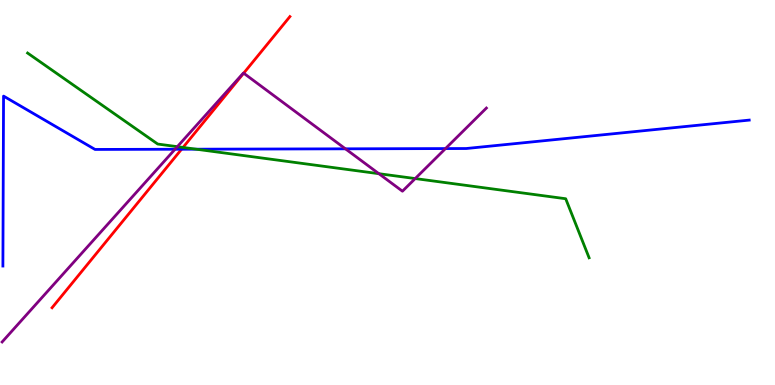[{'lines': ['blue', 'red'], 'intersections': [{'x': 2.34, 'y': 6.12}]}, {'lines': ['green', 'red'], 'intersections': [{'x': 2.36, 'y': 6.17}]}, {'lines': ['purple', 'red'], 'intersections': [{'x': 3.14, 'y': 8.1}]}, {'lines': ['blue', 'green'], 'intersections': [{'x': 2.53, 'y': 6.12}]}, {'lines': ['blue', 'purple'], 'intersections': [{'x': 2.26, 'y': 6.12}, {'x': 4.46, 'y': 6.13}, {'x': 5.75, 'y': 6.14}]}, {'lines': ['green', 'purple'], 'intersections': [{'x': 2.29, 'y': 6.19}, {'x': 4.89, 'y': 5.49}, {'x': 5.36, 'y': 5.36}]}]